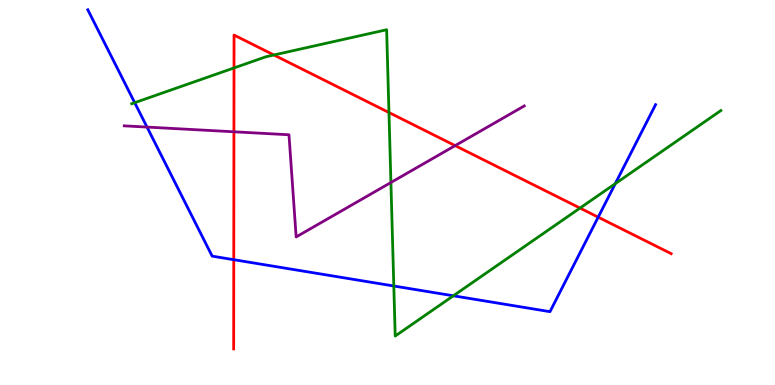[{'lines': ['blue', 'red'], 'intersections': [{'x': 3.02, 'y': 3.25}, {'x': 7.72, 'y': 4.36}]}, {'lines': ['green', 'red'], 'intersections': [{'x': 3.02, 'y': 8.24}, {'x': 3.53, 'y': 8.57}, {'x': 5.02, 'y': 7.08}, {'x': 7.48, 'y': 4.6}]}, {'lines': ['purple', 'red'], 'intersections': [{'x': 3.02, 'y': 6.58}, {'x': 5.87, 'y': 6.22}]}, {'lines': ['blue', 'green'], 'intersections': [{'x': 1.74, 'y': 7.33}, {'x': 5.08, 'y': 2.57}, {'x': 5.85, 'y': 2.32}, {'x': 7.94, 'y': 5.23}]}, {'lines': ['blue', 'purple'], 'intersections': [{'x': 1.9, 'y': 6.7}]}, {'lines': ['green', 'purple'], 'intersections': [{'x': 5.04, 'y': 5.26}]}]